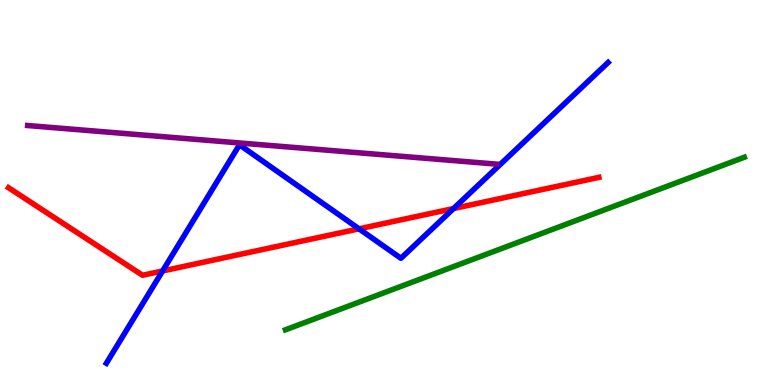[{'lines': ['blue', 'red'], 'intersections': [{'x': 2.1, 'y': 2.96}, {'x': 4.63, 'y': 4.06}, {'x': 5.85, 'y': 4.58}]}, {'lines': ['green', 'red'], 'intersections': []}, {'lines': ['purple', 'red'], 'intersections': []}, {'lines': ['blue', 'green'], 'intersections': []}, {'lines': ['blue', 'purple'], 'intersections': []}, {'lines': ['green', 'purple'], 'intersections': []}]